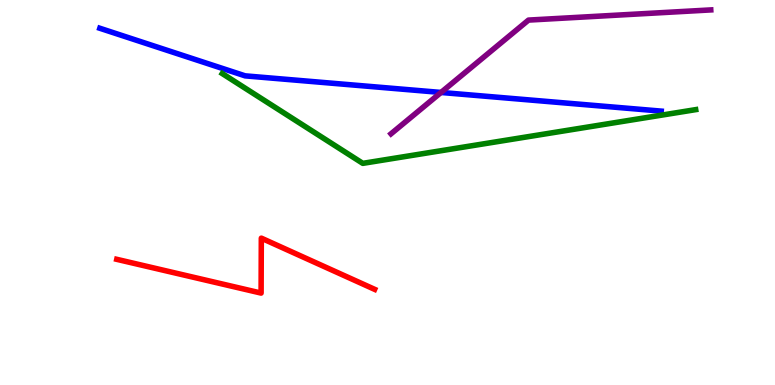[{'lines': ['blue', 'red'], 'intersections': []}, {'lines': ['green', 'red'], 'intersections': []}, {'lines': ['purple', 'red'], 'intersections': []}, {'lines': ['blue', 'green'], 'intersections': []}, {'lines': ['blue', 'purple'], 'intersections': [{'x': 5.69, 'y': 7.6}]}, {'lines': ['green', 'purple'], 'intersections': []}]